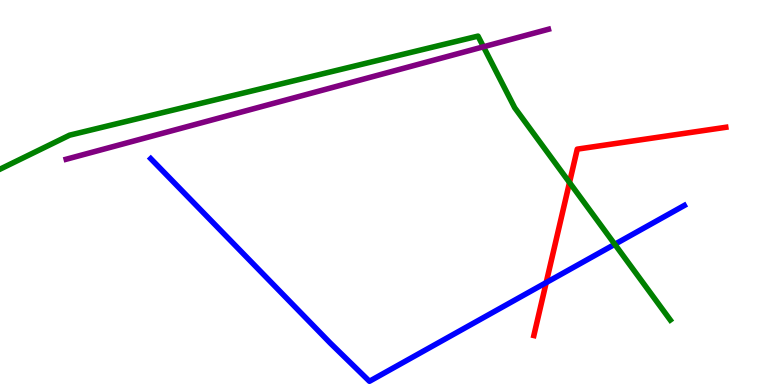[{'lines': ['blue', 'red'], 'intersections': [{'x': 7.05, 'y': 2.66}]}, {'lines': ['green', 'red'], 'intersections': [{'x': 7.35, 'y': 5.26}]}, {'lines': ['purple', 'red'], 'intersections': []}, {'lines': ['blue', 'green'], 'intersections': [{'x': 7.93, 'y': 3.65}]}, {'lines': ['blue', 'purple'], 'intersections': []}, {'lines': ['green', 'purple'], 'intersections': [{'x': 6.24, 'y': 8.78}]}]